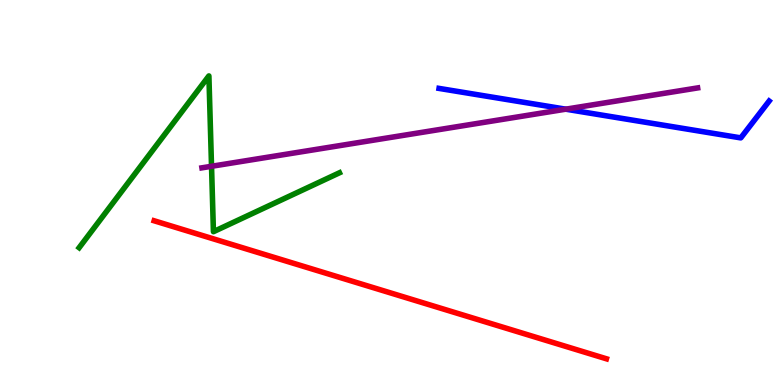[{'lines': ['blue', 'red'], 'intersections': []}, {'lines': ['green', 'red'], 'intersections': []}, {'lines': ['purple', 'red'], 'intersections': []}, {'lines': ['blue', 'green'], 'intersections': []}, {'lines': ['blue', 'purple'], 'intersections': [{'x': 7.3, 'y': 7.16}]}, {'lines': ['green', 'purple'], 'intersections': [{'x': 2.73, 'y': 5.68}]}]